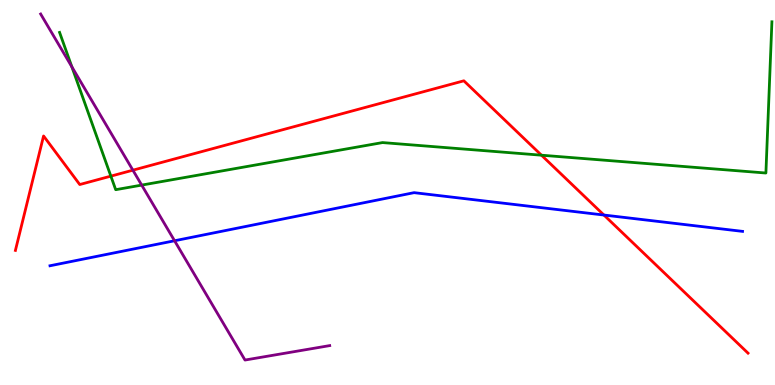[{'lines': ['blue', 'red'], 'intersections': [{'x': 7.79, 'y': 4.41}]}, {'lines': ['green', 'red'], 'intersections': [{'x': 1.43, 'y': 5.43}, {'x': 6.99, 'y': 5.97}]}, {'lines': ['purple', 'red'], 'intersections': [{'x': 1.71, 'y': 5.58}]}, {'lines': ['blue', 'green'], 'intersections': []}, {'lines': ['blue', 'purple'], 'intersections': [{'x': 2.25, 'y': 3.75}]}, {'lines': ['green', 'purple'], 'intersections': [{'x': 0.927, 'y': 8.26}, {'x': 1.83, 'y': 5.19}]}]